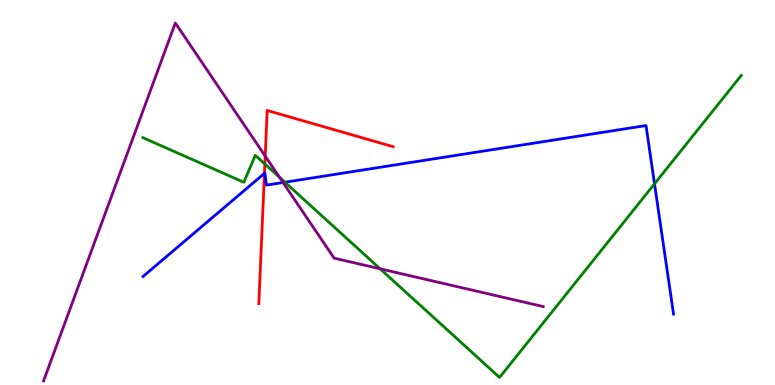[{'lines': ['blue', 'red'], 'intersections': [{'x': 3.41, 'y': 5.5}]}, {'lines': ['green', 'red'], 'intersections': [{'x': 3.42, 'y': 5.74}]}, {'lines': ['purple', 'red'], 'intersections': [{'x': 3.42, 'y': 5.95}]}, {'lines': ['blue', 'green'], 'intersections': [{'x': 3.68, 'y': 5.27}, {'x': 8.45, 'y': 5.23}]}, {'lines': ['blue', 'purple'], 'intersections': [{'x': 3.65, 'y': 5.26}]}, {'lines': ['green', 'purple'], 'intersections': [{'x': 3.61, 'y': 5.39}, {'x': 4.9, 'y': 3.02}]}]